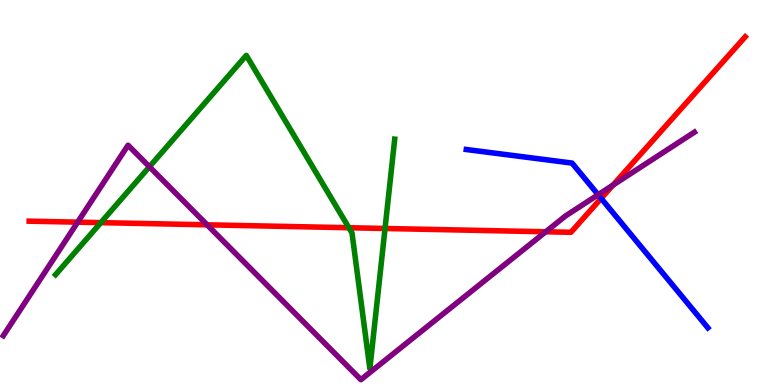[{'lines': ['blue', 'red'], 'intersections': [{'x': 7.76, 'y': 4.85}]}, {'lines': ['green', 'red'], 'intersections': [{'x': 1.3, 'y': 4.22}, {'x': 4.5, 'y': 4.08}, {'x': 4.97, 'y': 4.07}]}, {'lines': ['purple', 'red'], 'intersections': [{'x': 1.0, 'y': 4.23}, {'x': 2.67, 'y': 4.16}, {'x': 7.04, 'y': 3.98}, {'x': 7.91, 'y': 5.19}]}, {'lines': ['blue', 'green'], 'intersections': []}, {'lines': ['blue', 'purple'], 'intersections': [{'x': 7.72, 'y': 4.94}]}, {'lines': ['green', 'purple'], 'intersections': [{'x': 1.93, 'y': 5.67}]}]